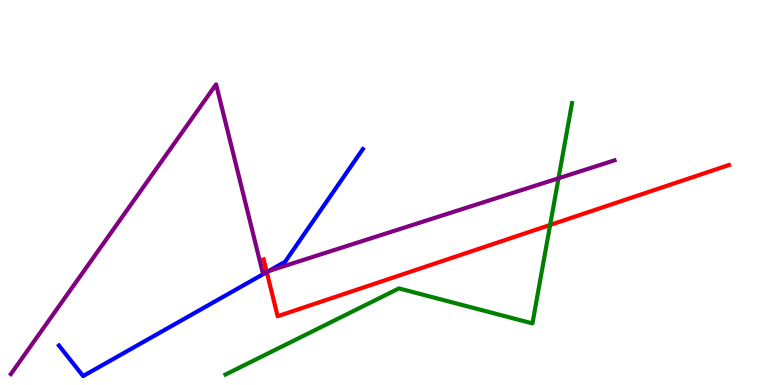[{'lines': ['blue', 'red'], 'intersections': [{'x': 3.44, 'y': 2.93}]}, {'lines': ['green', 'red'], 'intersections': [{'x': 7.1, 'y': 4.16}]}, {'lines': ['purple', 'red'], 'intersections': [{'x': 3.44, 'y': 2.94}]}, {'lines': ['blue', 'green'], 'intersections': []}, {'lines': ['blue', 'purple'], 'intersections': [{'x': 3.47, 'y': 2.96}]}, {'lines': ['green', 'purple'], 'intersections': [{'x': 7.21, 'y': 5.37}]}]